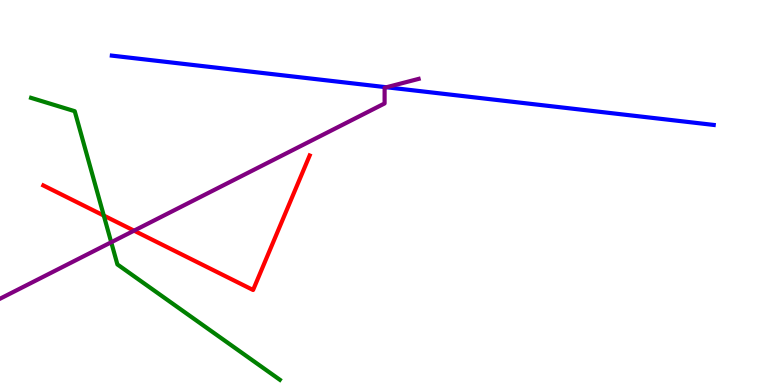[{'lines': ['blue', 'red'], 'intersections': []}, {'lines': ['green', 'red'], 'intersections': [{'x': 1.34, 'y': 4.4}]}, {'lines': ['purple', 'red'], 'intersections': [{'x': 1.73, 'y': 4.01}]}, {'lines': ['blue', 'green'], 'intersections': []}, {'lines': ['blue', 'purple'], 'intersections': [{'x': 4.99, 'y': 7.73}]}, {'lines': ['green', 'purple'], 'intersections': [{'x': 1.44, 'y': 3.71}]}]